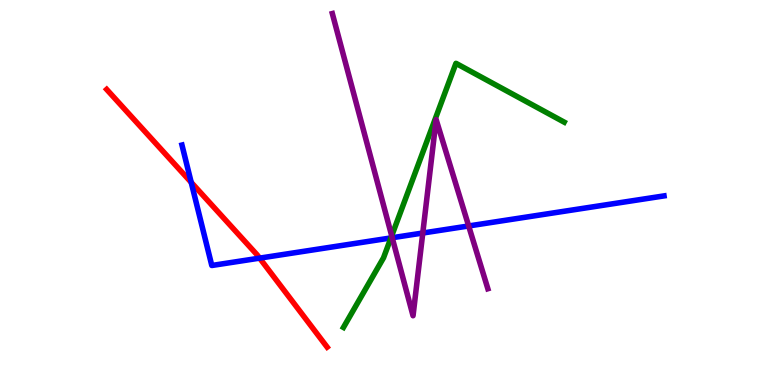[{'lines': ['blue', 'red'], 'intersections': [{'x': 2.47, 'y': 5.26}, {'x': 3.35, 'y': 3.3}]}, {'lines': ['green', 'red'], 'intersections': []}, {'lines': ['purple', 'red'], 'intersections': []}, {'lines': ['blue', 'green'], 'intersections': [{'x': 5.04, 'y': 3.82}]}, {'lines': ['blue', 'purple'], 'intersections': [{'x': 5.06, 'y': 3.83}, {'x': 5.46, 'y': 3.95}, {'x': 6.05, 'y': 4.13}]}, {'lines': ['green', 'purple'], 'intersections': [{'x': 5.05, 'y': 3.87}]}]